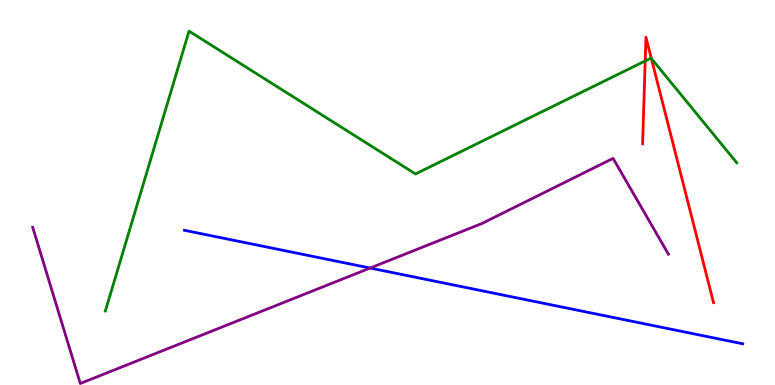[{'lines': ['blue', 'red'], 'intersections': []}, {'lines': ['green', 'red'], 'intersections': [{'x': 8.33, 'y': 8.42}, {'x': 8.4, 'y': 8.48}]}, {'lines': ['purple', 'red'], 'intersections': []}, {'lines': ['blue', 'green'], 'intersections': []}, {'lines': ['blue', 'purple'], 'intersections': [{'x': 4.78, 'y': 3.04}]}, {'lines': ['green', 'purple'], 'intersections': []}]